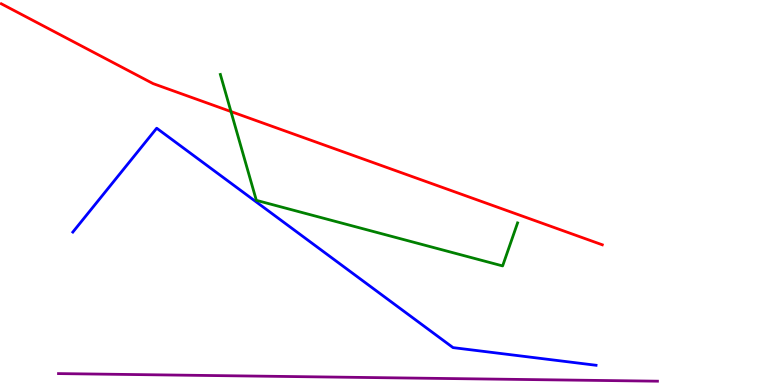[{'lines': ['blue', 'red'], 'intersections': []}, {'lines': ['green', 'red'], 'intersections': [{'x': 2.98, 'y': 7.1}]}, {'lines': ['purple', 'red'], 'intersections': []}, {'lines': ['blue', 'green'], 'intersections': []}, {'lines': ['blue', 'purple'], 'intersections': []}, {'lines': ['green', 'purple'], 'intersections': []}]